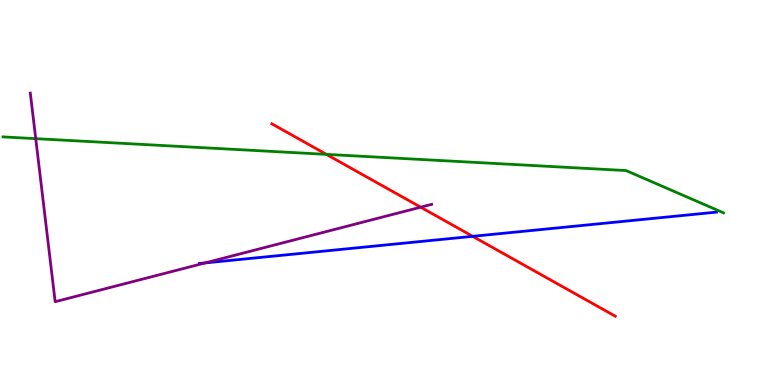[{'lines': ['blue', 'red'], 'intersections': [{'x': 6.1, 'y': 3.86}]}, {'lines': ['green', 'red'], 'intersections': [{'x': 4.21, 'y': 5.99}]}, {'lines': ['purple', 'red'], 'intersections': [{'x': 5.43, 'y': 4.62}]}, {'lines': ['blue', 'green'], 'intersections': []}, {'lines': ['blue', 'purple'], 'intersections': [{'x': 2.65, 'y': 3.17}]}, {'lines': ['green', 'purple'], 'intersections': [{'x': 0.461, 'y': 6.4}]}]